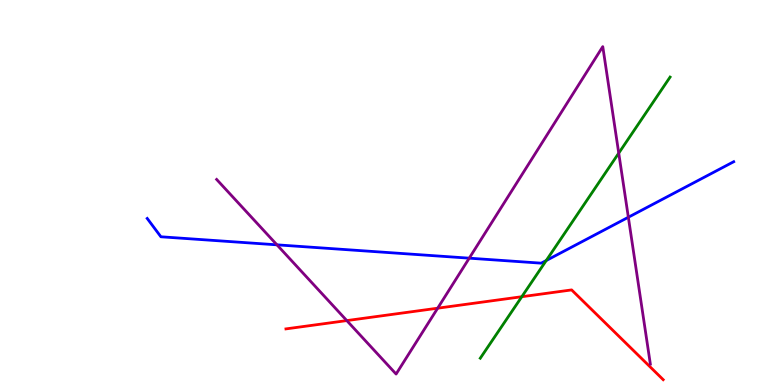[{'lines': ['blue', 'red'], 'intersections': []}, {'lines': ['green', 'red'], 'intersections': [{'x': 6.73, 'y': 2.29}]}, {'lines': ['purple', 'red'], 'intersections': [{'x': 4.47, 'y': 1.67}, {'x': 5.65, 'y': 1.99}]}, {'lines': ['blue', 'green'], 'intersections': [{'x': 7.05, 'y': 3.23}]}, {'lines': ['blue', 'purple'], 'intersections': [{'x': 3.57, 'y': 3.64}, {'x': 6.05, 'y': 3.29}, {'x': 8.11, 'y': 4.36}]}, {'lines': ['green', 'purple'], 'intersections': [{'x': 7.98, 'y': 6.02}]}]